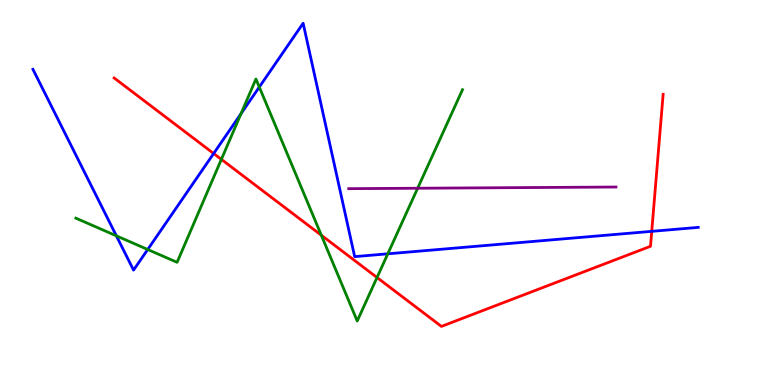[{'lines': ['blue', 'red'], 'intersections': [{'x': 2.76, 'y': 6.01}, {'x': 8.41, 'y': 3.99}]}, {'lines': ['green', 'red'], 'intersections': [{'x': 2.86, 'y': 5.86}, {'x': 4.15, 'y': 3.89}, {'x': 4.86, 'y': 2.79}]}, {'lines': ['purple', 'red'], 'intersections': []}, {'lines': ['blue', 'green'], 'intersections': [{'x': 1.5, 'y': 3.87}, {'x': 1.91, 'y': 3.52}, {'x': 3.11, 'y': 7.05}, {'x': 3.35, 'y': 7.74}, {'x': 5.0, 'y': 3.41}]}, {'lines': ['blue', 'purple'], 'intersections': []}, {'lines': ['green', 'purple'], 'intersections': [{'x': 5.39, 'y': 5.11}]}]